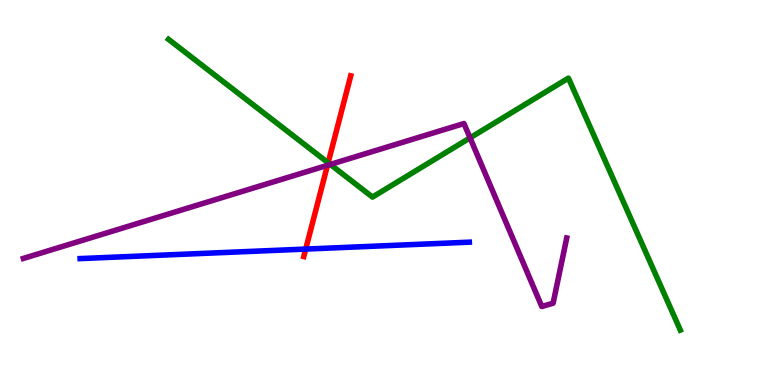[{'lines': ['blue', 'red'], 'intersections': [{'x': 3.94, 'y': 3.53}]}, {'lines': ['green', 'red'], 'intersections': [{'x': 4.23, 'y': 5.77}]}, {'lines': ['purple', 'red'], 'intersections': [{'x': 4.23, 'y': 5.71}]}, {'lines': ['blue', 'green'], 'intersections': []}, {'lines': ['blue', 'purple'], 'intersections': []}, {'lines': ['green', 'purple'], 'intersections': [{'x': 4.26, 'y': 5.73}, {'x': 6.07, 'y': 6.42}]}]